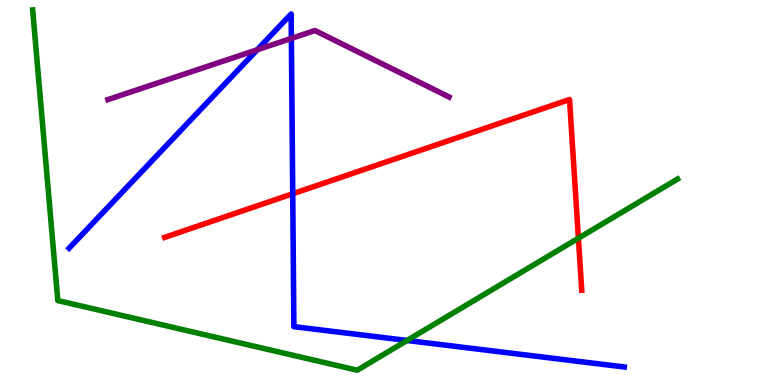[{'lines': ['blue', 'red'], 'intersections': [{'x': 3.78, 'y': 4.97}]}, {'lines': ['green', 'red'], 'intersections': [{'x': 7.46, 'y': 3.81}]}, {'lines': ['purple', 'red'], 'intersections': []}, {'lines': ['blue', 'green'], 'intersections': [{'x': 5.25, 'y': 1.16}]}, {'lines': ['blue', 'purple'], 'intersections': [{'x': 3.32, 'y': 8.71}, {'x': 3.76, 'y': 9.0}]}, {'lines': ['green', 'purple'], 'intersections': []}]